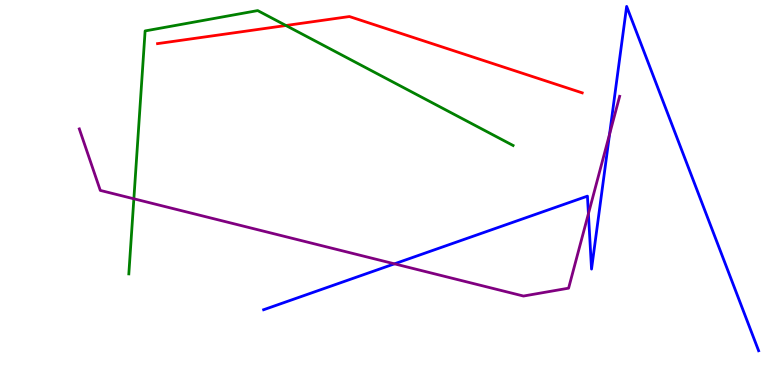[{'lines': ['blue', 'red'], 'intersections': []}, {'lines': ['green', 'red'], 'intersections': [{'x': 3.69, 'y': 9.34}]}, {'lines': ['purple', 'red'], 'intersections': []}, {'lines': ['blue', 'green'], 'intersections': []}, {'lines': ['blue', 'purple'], 'intersections': [{'x': 5.09, 'y': 3.15}, {'x': 7.59, 'y': 4.45}, {'x': 7.87, 'y': 6.51}]}, {'lines': ['green', 'purple'], 'intersections': [{'x': 1.73, 'y': 4.84}]}]